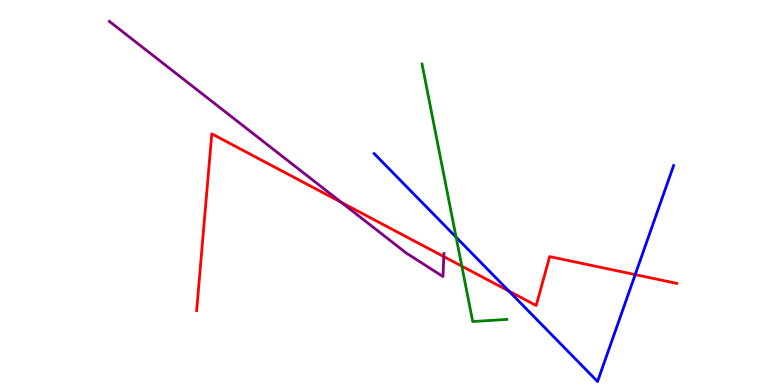[{'lines': ['blue', 'red'], 'intersections': [{'x': 6.57, 'y': 2.44}, {'x': 8.2, 'y': 2.87}]}, {'lines': ['green', 'red'], 'intersections': [{'x': 5.96, 'y': 3.09}]}, {'lines': ['purple', 'red'], 'intersections': [{'x': 4.4, 'y': 4.74}, {'x': 5.73, 'y': 3.33}]}, {'lines': ['blue', 'green'], 'intersections': [{'x': 5.89, 'y': 3.84}]}, {'lines': ['blue', 'purple'], 'intersections': []}, {'lines': ['green', 'purple'], 'intersections': []}]